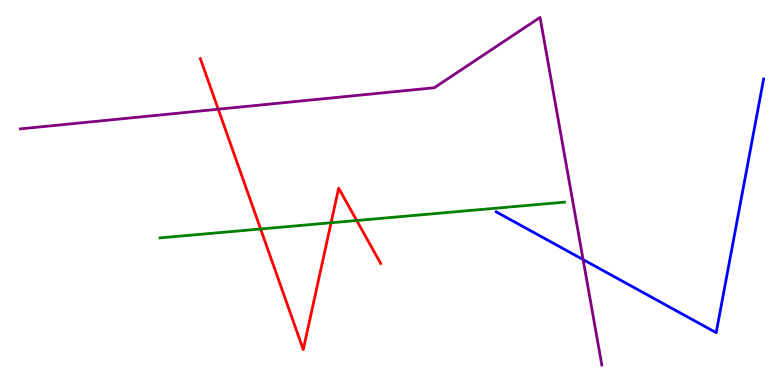[{'lines': ['blue', 'red'], 'intersections': []}, {'lines': ['green', 'red'], 'intersections': [{'x': 3.36, 'y': 4.05}, {'x': 4.27, 'y': 4.21}, {'x': 4.6, 'y': 4.27}]}, {'lines': ['purple', 'red'], 'intersections': [{'x': 2.82, 'y': 7.16}]}, {'lines': ['blue', 'green'], 'intersections': []}, {'lines': ['blue', 'purple'], 'intersections': [{'x': 7.52, 'y': 3.26}]}, {'lines': ['green', 'purple'], 'intersections': []}]